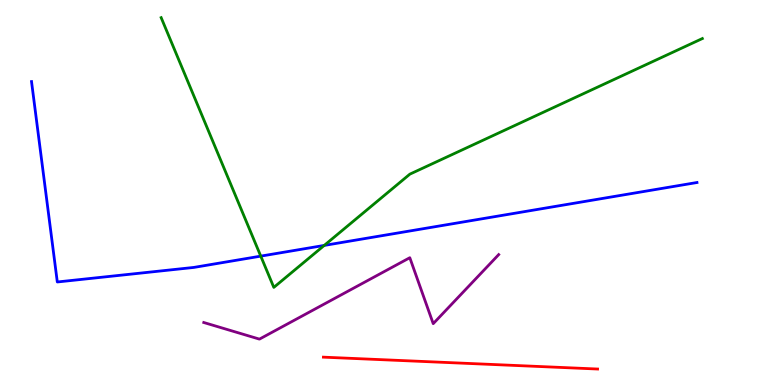[{'lines': ['blue', 'red'], 'intersections': []}, {'lines': ['green', 'red'], 'intersections': []}, {'lines': ['purple', 'red'], 'intersections': []}, {'lines': ['blue', 'green'], 'intersections': [{'x': 3.36, 'y': 3.35}, {'x': 4.18, 'y': 3.63}]}, {'lines': ['blue', 'purple'], 'intersections': []}, {'lines': ['green', 'purple'], 'intersections': []}]